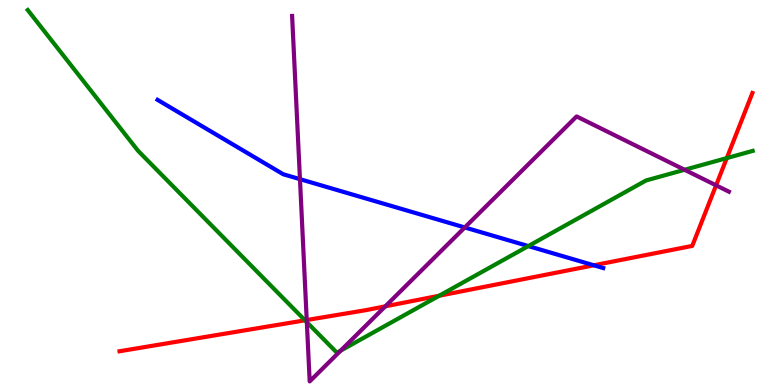[{'lines': ['blue', 'red'], 'intersections': [{'x': 7.66, 'y': 3.11}]}, {'lines': ['green', 'red'], 'intersections': [{'x': 3.94, 'y': 1.68}, {'x': 5.67, 'y': 2.32}, {'x': 9.38, 'y': 5.89}]}, {'lines': ['purple', 'red'], 'intersections': [{'x': 3.96, 'y': 1.69}, {'x': 4.97, 'y': 2.04}, {'x': 9.24, 'y': 5.19}]}, {'lines': ['blue', 'green'], 'intersections': [{'x': 6.82, 'y': 3.61}]}, {'lines': ['blue', 'purple'], 'intersections': [{'x': 3.87, 'y': 5.35}, {'x': 6.0, 'y': 4.09}]}, {'lines': ['green', 'purple'], 'intersections': [{'x': 3.96, 'y': 1.63}, {'x': 4.4, 'y': 0.892}, {'x': 8.83, 'y': 5.59}]}]